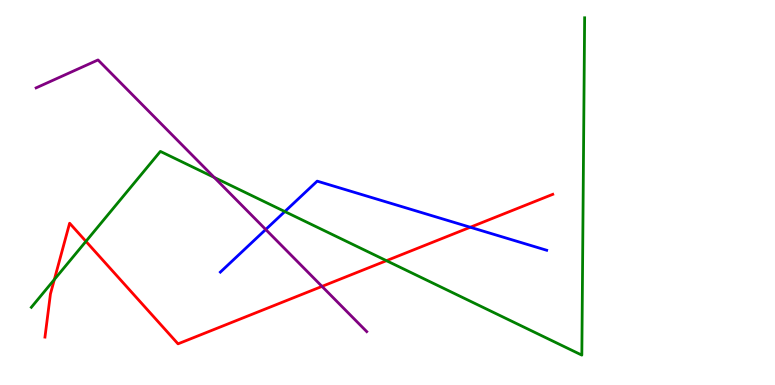[{'lines': ['blue', 'red'], 'intersections': [{'x': 6.07, 'y': 4.1}]}, {'lines': ['green', 'red'], 'intersections': [{'x': 0.701, 'y': 2.74}, {'x': 1.11, 'y': 3.73}, {'x': 4.99, 'y': 3.23}]}, {'lines': ['purple', 'red'], 'intersections': [{'x': 4.15, 'y': 2.56}]}, {'lines': ['blue', 'green'], 'intersections': [{'x': 3.68, 'y': 4.51}]}, {'lines': ['blue', 'purple'], 'intersections': [{'x': 3.43, 'y': 4.04}]}, {'lines': ['green', 'purple'], 'intersections': [{'x': 2.76, 'y': 5.39}]}]